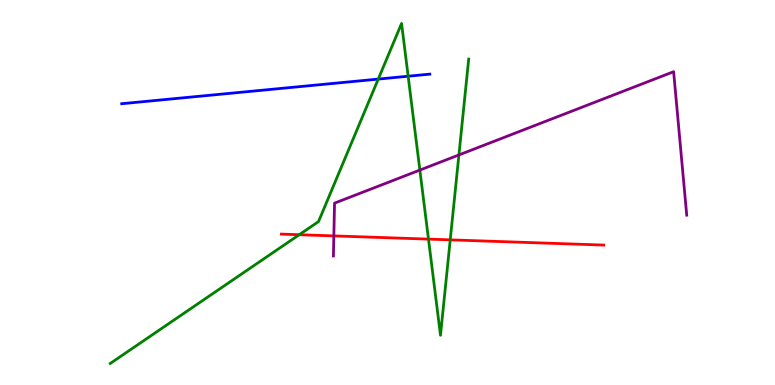[{'lines': ['blue', 'red'], 'intersections': []}, {'lines': ['green', 'red'], 'intersections': [{'x': 3.86, 'y': 3.9}, {'x': 5.53, 'y': 3.79}, {'x': 5.81, 'y': 3.77}]}, {'lines': ['purple', 'red'], 'intersections': [{'x': 4.31, 'y': 3.87}]}, {'lines': ['blue', 'green'], 'intersections': [{'x': 4.88, 'y': 7.95}, {'x': 5.27, 'y': 8.02}]}, {'lines': ['blue', 'purple'], 'intersections': []}, {'lines': ['green', 'purple'], 'intersections': [{'x': 5.42, 'y': 5.58}, {'x': 5.92, 'y': 5.98}]}]